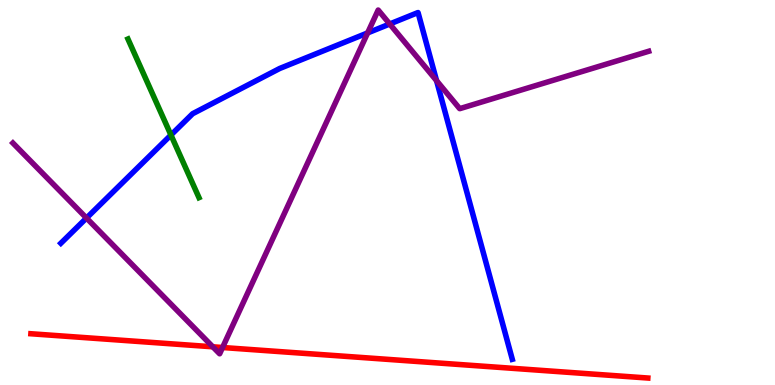[{'lines': ['blue', 'red'], 'intersections': []}, {'lines': ['green', 'red'], 'intersections': []}, {'lines': ['purple', 'red'], 'intersections': [{'x': 2.75, 'y': 0.992}, {'x': 2.87, 'y': 0.974}]}, {'lines': ['blue', 'green'], 'intersections': [{'x': 2.21, 'y': 6.49}]}, {'lines': ['blue', 'purple'], 'intersections': [{'x': 1.12, 'y': 4.34}, {'x': 4.74, 'y': 9.14}, {'x': 5.03, 'y': 9.38}, {'x': 5.63, 'y': 7.9}]}, {'lines': ['green', 'purple'], 'intersections': []}]